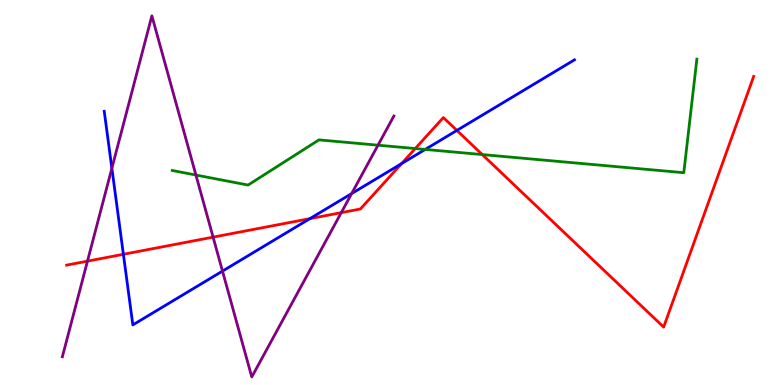[{'lines': ['blue', 'red'], 'intersections': [{'x': 1.59, 'y': 3.4}, {'x': 4.0, 'y': 4.32}, {'x': 5.18, 'y': 5.75}, {'x': 5.9, 'y': 6.61}]}, {'lines': ['green', 'red'], 'intersections': [{'x': 5.36, 'y': 6.14}, {'x': 6.22, 'y': 5.99}]}, {'lines': ['purple', 'red'], 'intersections': [{'x': 1.13, 'y': 3.22}, {'x': 2.75, 'y': 3.84}, {'x': 4.4, 'y': 4.48}]}, {'lines': ['blue', 'green'], 'intersections': [{'x': 5.49, 'y': 6.12}]}, {'lines': ['blue', 'purple'], 'intersections': [{'x': 1.44, 'y': 5.63}, {'x': 2.87, 'y': 2.96}, {'x': 4.54, 'y': 4.97}]}, {'lines': ['green', 'purple'], 'intersections': [{'x': 2.53, 'y': 5.45}, {'x': 4.88, 'y': 6.23}]}]